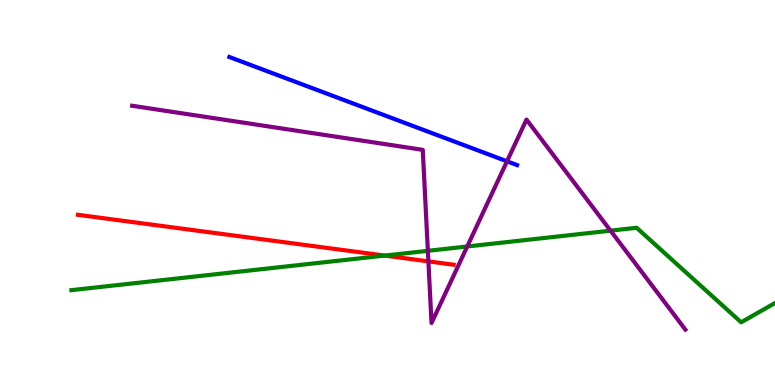[{'lines': ['blue', 'red'], 'intersections': []}, {'lines': ['green', 'red'], 'intersections': [{'x': 4.96, 'y': 3.36}]}, {'lines': ['purple', 'red'], 'intersections': [{'x': 5.53, 'y': 3.21}]}, {'lines': ['blue', 'green'], 'intersections': []}, {'lines': ['blue', 'purple'], 'intersections': [{'x': 6.54, 'y': 5.81}]}, {'lines': ['green', 'purple'], 'intersections': [{'x': 5.52, 'y': 3.49}, {'x': 6.03, 'y': 3.6}, {'x': 7.88, 'y': 4.01}]}]